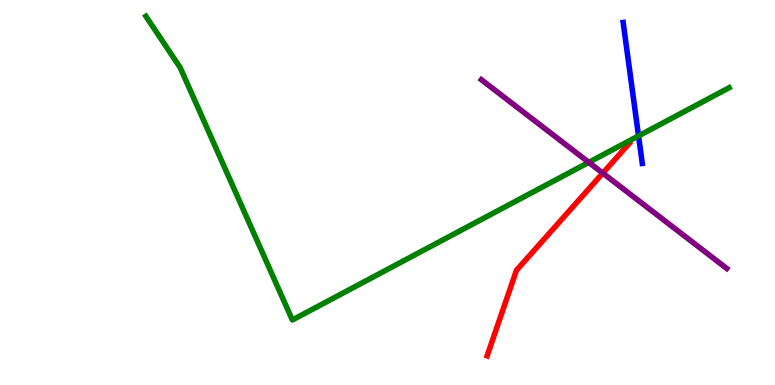[{'lines': ['blue', 'red'], 'intersections': []}, {'lines': ['green', 'red'], 'intersections': []}, {'lines': ['purple', 'red'], 'intersections': [{'x': 7.78, 'y': 5.5}]}, {'lines': ['blue', 'green'], 'intersections': [{'x': 8.24, 'y': 6.47}]}, {'lines': ['blue', 'purple'], 'intersections': []}, {'lines': ['green', 'purple'], 'intersections': [{'x': 7.6, 'y': 5.78}]}]